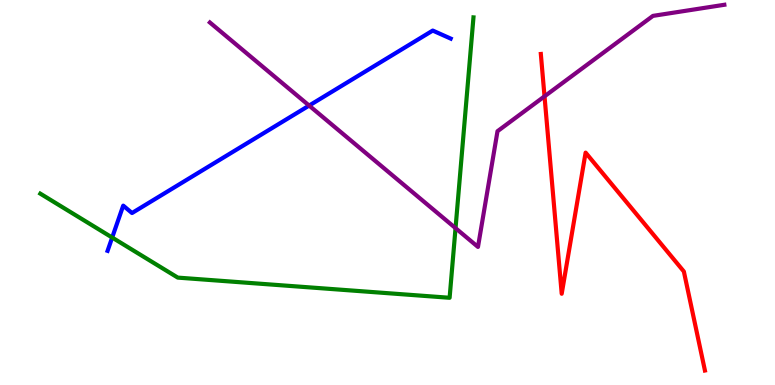[{'lines': ['blue', 'red'], 'intersections': []}, {'lines': ['green', 'red'], 'intersections': []}, {'lines': ['purple', 'red'], 'intersections': [{'x': 7.03, 'y': 7.5}]}, {'lines': ['blue', 'green'], 'intersections': [{'x': 1.45, 'y': 3.83}]}, {'lines': ['blue', 'purple'], 'intersections': [{'x': 3.99, 'y': 7.26}]}, {'lines': ['green', 'purple'], 'intersections': [{'x': 5.88, 'y': 4.07}]}]